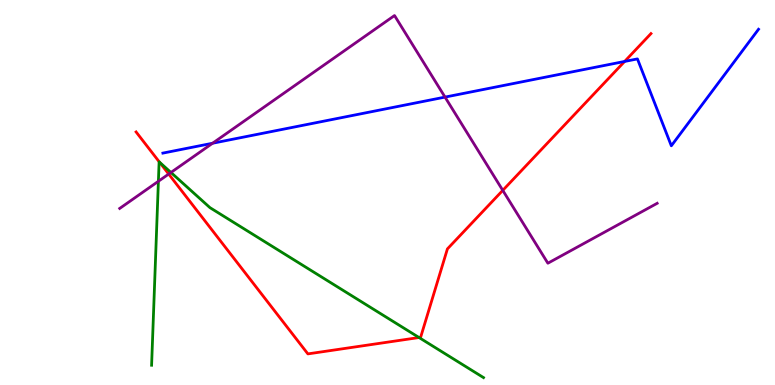[{'lines': ['blue', 'red'], 'intersections': [{'x': 8.06, 'y': 8.4}]}, {'lines': ['green', 'red'], 'intersections': [{'x': 2.06, 'y': 5.79}, {'x': 5.41, 'y': 1.23}]}, {'lines': ['purple', 'red'], 'intersections': [{'x': 2.18, 'y': 5.48}, {'x': 6.49, 'y': 5.06}]}, {'lines': ['blue', 'green'], 'intersections': []}, {'lines': ['blue', 'purple'], 'intersections': [{'x': 2.74, 'y': 6.28}, {'x': 5.74, 'y': 7.48}]}, {'lines': ['green', 'purple'], 'intersections': [{'x': 2.04, 'y': 5.29}, {'x': 2.21, 'y': 5.52}]}]